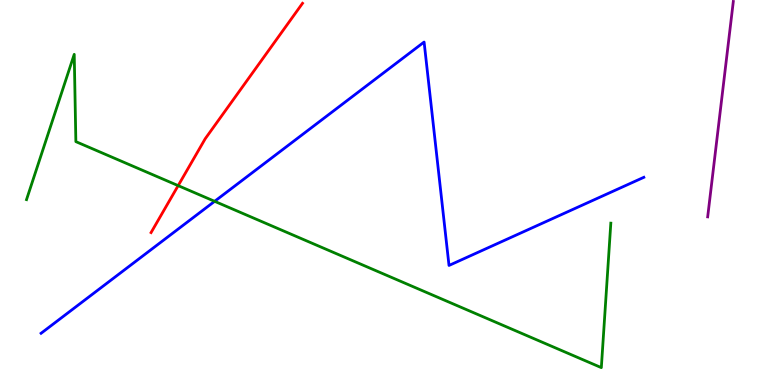[{'lines': ['blue', 'red'], 'intersections': []}, {'lines': ['green', 'red'], 'intersections': [{'x': 2.3, 'y': 5.18}]}, {'lines': ['purple', 'red'], 'intersections': []}, {'lines': ['blue', 'green'], 'intersections': [{'x': 2.77, 'y': 4.77}]}, {'lines': ['blue', 'purple'], 'intersections': []}, {'lines': ['green', 'purple'], 'intersections': []}]